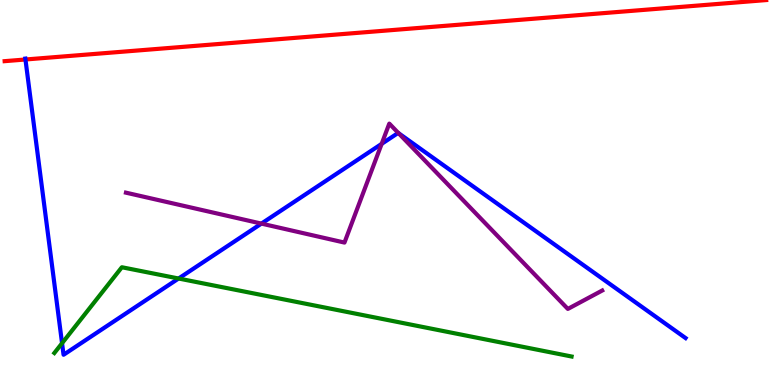[{'lines': ['blue', 'red'], 'intersections': [{'x': 0.328, 'y': 8.45}]}, {'lines': ['green', 'red'], 'intersections': []}, {'lines': ['purple', 'red'], 'intersections': []}, {'lines': ['blue', 'green'], 'intersections': [{'x': 0.801, 'y': 1.09}, {'x': 2.3, 'y': 2.77}]}, {'lines': ['blue', 'purple'], 'intersections': [{'x': 3.37, 'y': 4.19}, {'x': 4.92, 'y': 6.26}, {'x': 5.14, 'y': 6.54}]}, {'lines': ['green', 'purple'], 'intersections': []}]